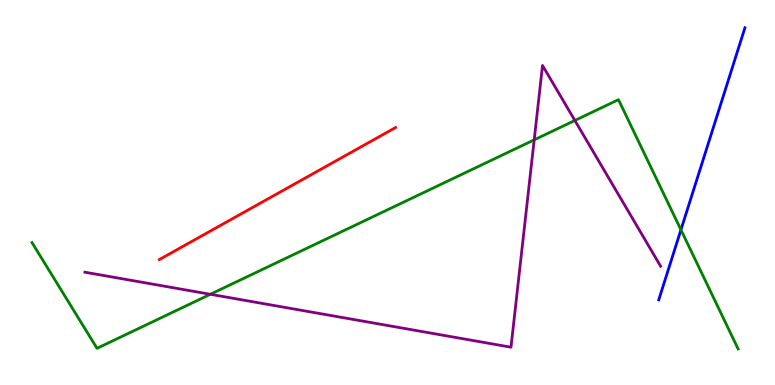[{'lines': ['blue', 'red'], 'intersections': []}, {'lines': ['green', 'red'], 'intersections': []}, {'lines': ['purple', 'red'], 'intersections': []}, {'lines': ['blue', 'green'], 'intersections': [{'x': 8.79, 'y': 4.03}]}, {'lines': ['blue', 'purple'], 'intersections': []}, {'lines': ['green', 'purple'], 'intersections': [{'x': 2.71, 'y': 2.36}, {'x': 6.89, 'y': 6.37}, {'x': 7.42, 'y': 6.87}]}]